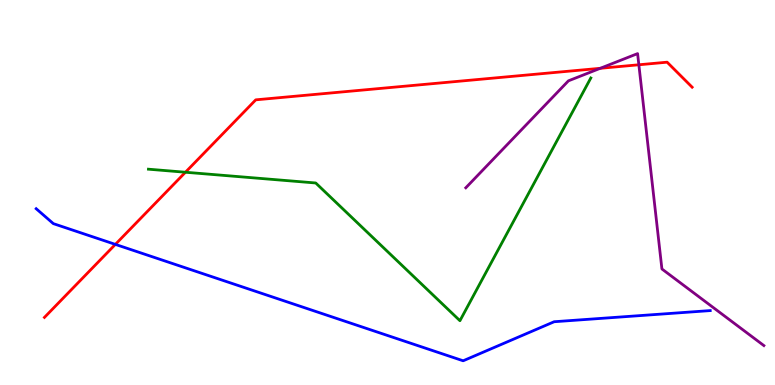[{'lines': ['blue', 'red'], 'intersections': [{'x': 1.49, 'y': 3.65}]}, {'lines': ['green', 'red'], 'intersections': [{'x': 2.39, 'y': 5.53}]}, {'lines': ['purple', 'red'], 'intersections': [{'x': 7.75, 'y': 8.23}, {'x': 8.24, 'y': 8.32}]}, {'lines': ['blue', 'green'], 'intersections': []}, {'lines': ['blue', 'purple'], 'intersections': []}, {'lines': ['green', 'purple'], 'intersections': []}]